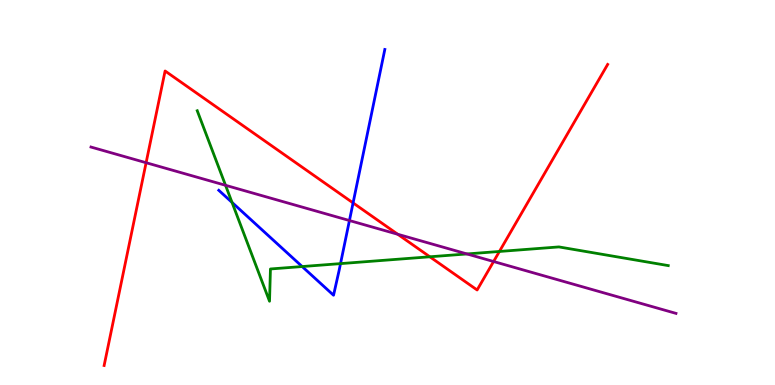[{'lines': ['blue', 'red'], 'intersections': [{'x': 4.56, 'y': 4.73}]}, {'lines': ['green', 'red'], 'intersections': [{'x': 5.55, 'y': 3.33}, {'x': 6.44, 'y': 3.47}]}, {'lines': ['purple', 'red'], 'intersections': [{'x': 1.89, 'y': 5.77}, {'x': 5.13, 'y': 3.92}, {'x': 6.37, 'y': 3.21}]}, {'lines': ['blue', 'green'], 'intersections': [{'x': 2.99, 'y': 4.74}, {'x': 3.9, 'y': 3.08}, {'x': 4.39, 'y': 3.15}]}, {'lines': ['blue', 'purple'], 'intersections': [{'x': 4.51, 'y': 4.27}]}, {'lines': ['green', 'purple'], 'intersections': [{'x': 2.91, 'y': 5.19}, {'x': 6.03, 'y': 3.4}]}]